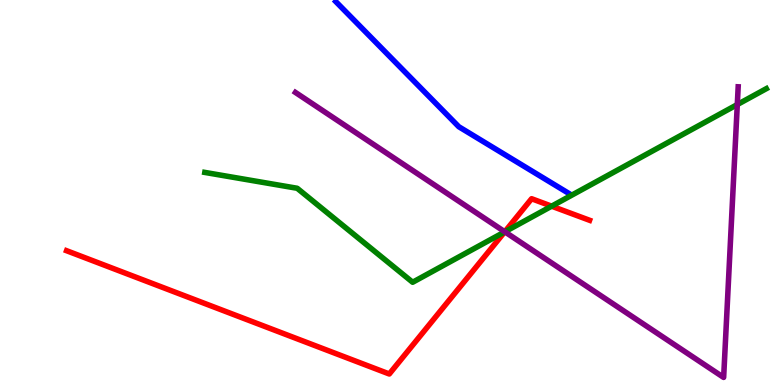[{'lines': ['blue', 'red'], 'intersections': []}, {'lines': ['green', 'red'], 'intersections': [{'x': 6.51, 'y': 3.98}, {'x': 7.12, 'y': 4.64}]}, {'lines': ['purple', 'red'], 'intersections': [{'x': 6.51, 'y': 3.98}]}, {'lines': ['blue', 'green'], 'intersections': []}, {'lines': ['blue', 'purple'], 'intersections': []}, {'lines': ['green', 'purple'], 'intersections': [{'x': 6.51, 'y': 3.98}, {'x': 9.51, 'y': 7.28}]}]